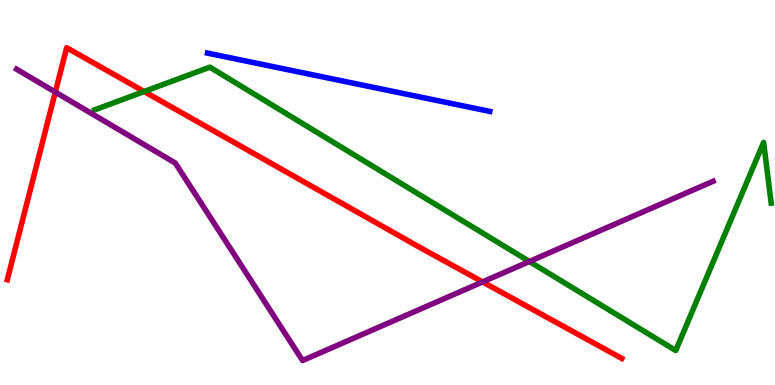[{'lines': ['blue', 'red'], 'intersections': []}, {'lines': ['green', 'red'], 'intersections': [{'x': 1.86, 'y': 7.62}]}, {'lines': ['purple', 'red'], 'intersections': [{'x': 0.714, 'y': 7.61}, {'x': 6.23, 'y': 2.68}]}, {'lines': ['blue', 'green'], 'intersections': []}, {'lines': ['blue', 'purple'], 'intersections': []}, {'lines': ['green', 'purple'], 'intersections': [{'x': 6.83, 'y': 3.21}]}]